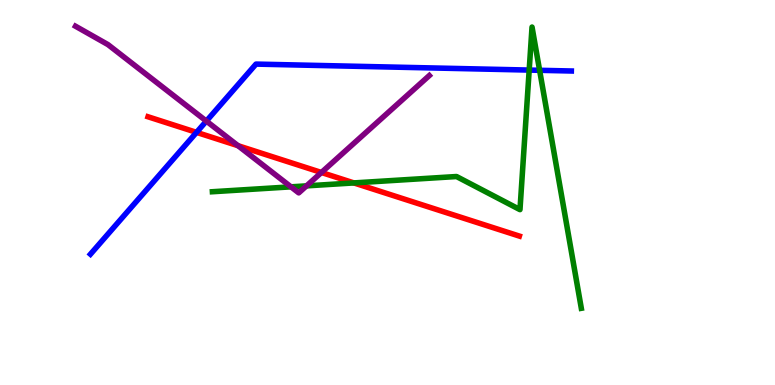[{'lines': ['blue', 'red'], 'intersections': [{'x': 2.54, 'y': 6.56}]}, {'lines': ['green', 'red'], 'intersections': [{'x': 4.57, 'y': 5.25}]}, {'lines': ['purple', 'red'], 'intersections': [{'x': 3.07, 'y': 6.22}, {'x': 4.15, 'y': 5.52}]}, {'lines': ['blue', 'green'], 'intersections': [{'x': 6.83, 'y': 8.18}, {'x': 6.96, 'y': 8.17}]}, {'lines': ['blue', 'purple'], 'intersections': [{'x': 2.66, 'y': 6.85}]}, {'lines': ['green', 'purple'], 'intersections': [{'x': 3.75, 'y': 5.15}, {'x': 3.96, 'y': 5.17}]}]